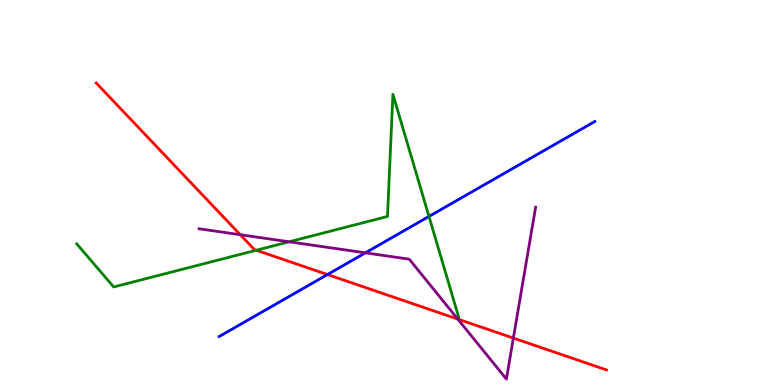[{'lines': ['blue', 'red'], 'intersections': [{'x': 4.23, 'y': 2.87}]}, {'lines': ['green', 'red'], 'intersections': [{'x': 3.31, 'y': 3.5}]}, {'lines': ['purple', 'red'], 'intersections': [{'x': 3.1, 'y': 3.9}, {'x': 5.91, 'y': 1.71}, {'x': 6.62, 'y': 1.22}]}, {'lines': ['blue', 'green'], 'intersections': [{'x': 5.53, 'y': 4.38}]}, {'lines': ['blue', 'purple'], 'intersections': [{'x': 4.71, 'y': 3.43}]}, {'lines': ['green', 'purple'], 'intersections': [{'x': 3.73, 'y': 3.72}]}]